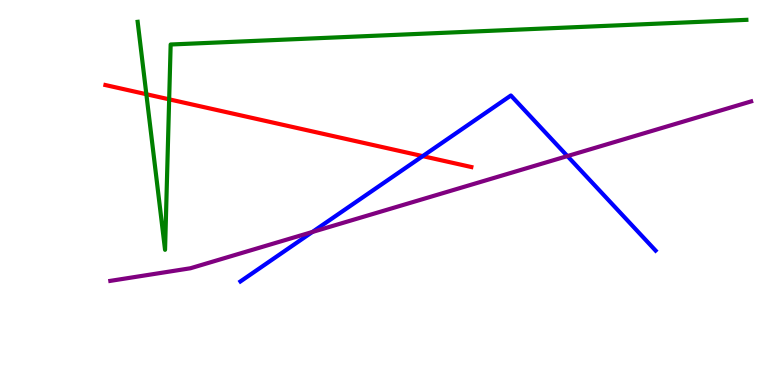[{'lines': ['blue', 'red'], 'intersections': [{'x': 5.45, 'y': 5.94}]}, {'lines': ['green', 'red'], 'intersections': [{'x': 1.89, 'y': 7.55}, {'x': 2.18, 'y': 7.42}]}, {'lines': ['purple', 'red'], 'intersections': []}, {'lines': ['blue', 'green'], 'intersections': []}, {'lines': ['blue', 'purple'], 'intersections': [{'x': 4.03, 'y': 3.97}, {'x': 7.32, 'y': 5.95}]}, {'lines': ['green', 'purple'], 'intersections': []}]